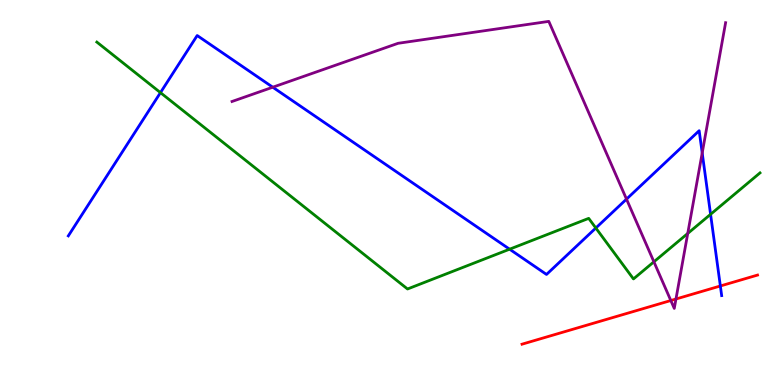[{'lines': ['blue', 'red'], 'intersections': [{'x': 9.29, 'y': 2.57}]}, {'lines': ['green', 'red'], 'intersections': []}, {'lines': ['purple', 'red'], 'intersections': [{'x': 8.66, 'y': 2.19}, {'x': 8.72, 'y': 2.23}]}, {'lines': ['blue', 'green'], 'intersections': [{'x': 2.07, 'y': 7.59}, {'x': 6.58, 'y': 3.53}, {'x': 7.69, 'y': 4.08}, {'x': 9.17, 'y': 4.43}]}, {'lines': ['blue', 'purple'], 'intersections': [{'x': 3.52, 'y': 7.73}, {'x': 8.08, 'y': 4.83}, {'x': 9.06, 'y': 6.03}]}, {'lines': ['green', 'purple'], 'intersections': [{'x': 8.44, 'y': 3.2}, {'x': 8.87, 'y': 3.94}]}]